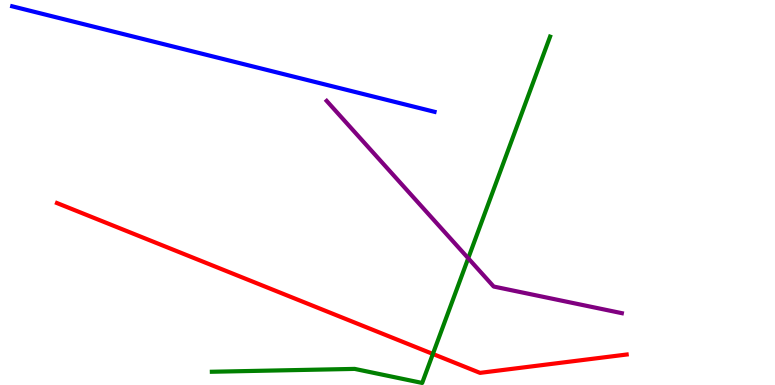[{'lines': ['blue', 'red'], 'intersections': []}, {'lines': ['green', 'red'], 'intersections': [{'x': 5.59, 'y': 0.806}]}, {'lines': ['purple', 'red'], 'intersections': []}, {'lines': ['blue', 'green'], 'intersections': []}, {'lines': ['blue', 'purple'], 'intersections': []}, {'lines': ['green', 'purple'], 'intersections': [{'x': 6.04, 'y': 3.29}]}]